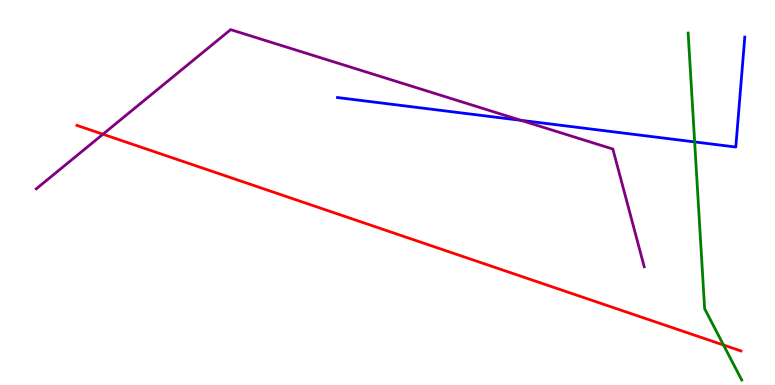[{'lines': ['blue', 'red'], 'intersections': []}, {'lines': ['green', 'red'], 'intersections': [{'x': 9.34, 'y': 1.04}]}, {'lines': ['purple', 'red'], 'intersections': [{'x': 1.33, 'y': 6.51}]}, {'lines': ['blue', 'green'], 'intersections': [{'x': 8.96, 'y': 6.31}]}, {'lines': ['blue', 'purple'], 'intersections': [{'x': 6.72, 'y': 6.87}]}, {'lines': ['green', 'purple'], 'intersections': []}]